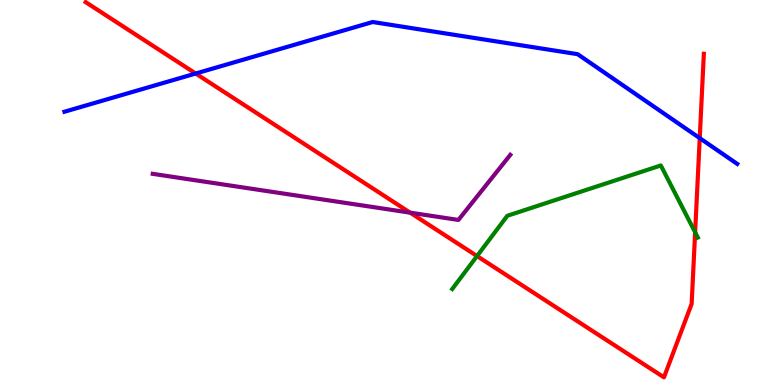[{'lines': ['blue', 'red'], 'intersections': [{'x': 2.53, 'y': 8.09}, {'x': 9.03, 'y': 6.41}]}, {'lines': ['green', 'red'], 'intersections': [{'x': 6.16, 'y': 3.35}, {'x': 8.97, 'y': 3.97}]}, {'lines': ['purple', 'red'], 'intersections': [{'x': 5.29, 'y': 4.48}]}, {'lines': ['blue', 'green'], 'intersections': []}, {'lines': ['blue', 'purple'], 'intersections': []}, {'lines': ['green', 'purple'], 'intersections': []}]